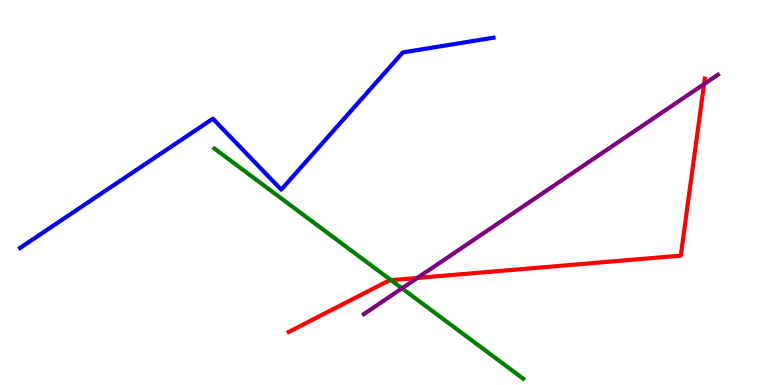[{'lines': ['blue', 'red'], 'intersections': []}, {'lines': ['green', 'red'], 'intersections': [{'x': 5.05, 'y': 2.72}]}, {'lines': ['purple', 'red'], 'intersections': [{'x': 5.39, 'y': 2.78}, {'x': 9.08, 'y': 7.82}]}, {'lines': ['blue', 'green'], 'intersections': []}, {'lines': ['blue', 'purple'], 'intersections': []}, {'lines': ['green', 'purple'], 'intersections': [{'x': 5.19, 'y': 2.51}]}]